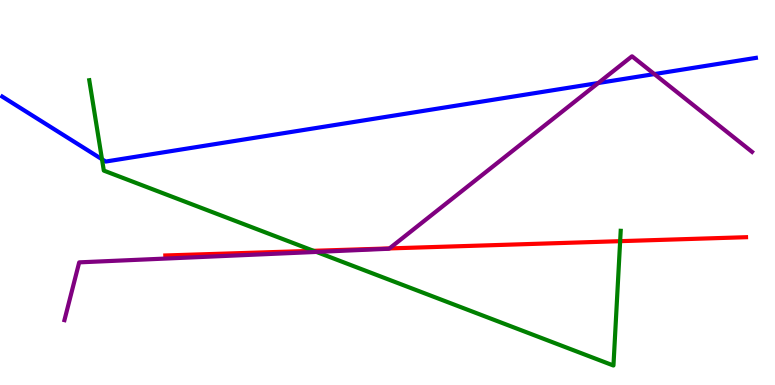[{'lines': ['blue', 'red'], 'intersections': []}, {'lines': ['green', 'red'], 'intersections': [{'x': 4.05, 'y': 3.49}, {'x': 8.0, 'y': 3.74}]}, {'lines': ['purple', 'red'], 'intersections': [{'x': 5.03, 'y': 3.55}]}, {'lines': ['blue', 'green'], 'intersections': [{'x': 1.32, 'y': 5.86}]}, {'lines': ['blue', 'purple'], 'intersections': [{'x': 7.72, 'y': 7.84}, {'x': 8.44, 'y': 8.08}]}, {'lines': ['green', 'purple'], 'intersections': [{'x': 4.08, 'y': 3.46}]}]